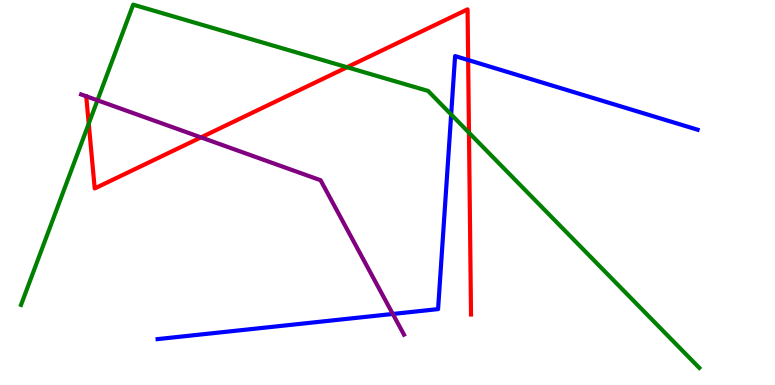[{'lines': ['blue', 'red'], 'intersections': [{'x': 6.04, 'y': 8.44}]}, {'lines': ['green', 'red'], 'intersections': [{'x': 1.15, 'y': 6.79}, {'x': 4.48, 'y': 8.25}, {'x': 6.05, 'y': 6.55}]}, {'lines': ['purple', 'red'], 'intersections': [{'x': 2.59, 'y': 6.43}]}, {'lines': ['blue', 'green'], 'intersections': [{'x': 5.82, 'y': 7.03}]}, {'lines': ['blue', 'purple'], 'intersections': [{'x': 5.07, 'y': 1.85}]}, {'lines': ['green', 'purple'], 'intersections': [{'x': 1.26, 'y': 7.39}]}]